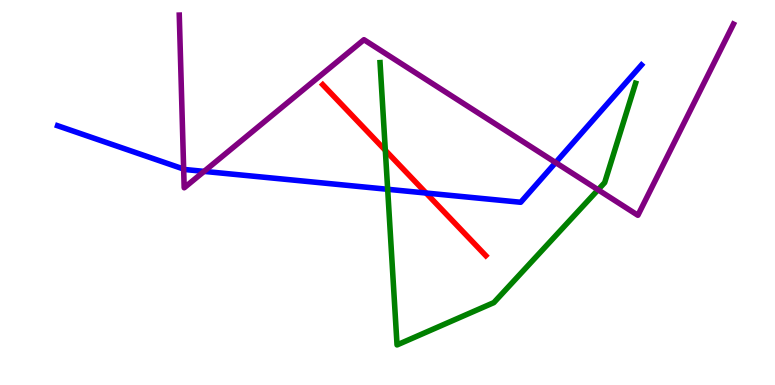[{'lines': ['blue', 'red'], 'intersections': [{'x': 5.5, 'y': 4.99}]}, {'lines': ['green', 'red'], 'intersections': [{'x': 4.97, 'y': 6.1}]}, {'lines': ['purple', 'red'], 'intersections': []}, {'lines': ['blue', 'green'], 'intersections': [{'x': 5.0, 'y': 5.08}]}, {'lines': ['blue', 'purple'], 'intersections': [{'x': 2.37, 'y': 5.61}, {'x': 2.63, 'y': 5.55}, {'x': 7.17, 'y': 5.78}]}, {'lines': ['green', 'purple'], 'intersections': [{'x': 7.72, 'y': 5.07}]}]